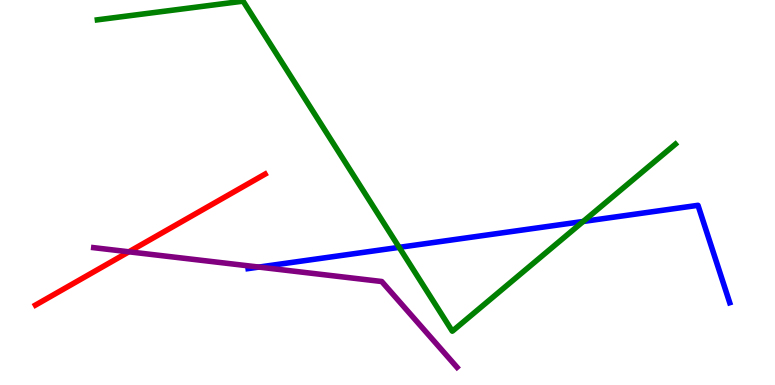[{'lines': ['blue', 'red'], 'intersections': []}, {'lines': ['green', 'red'], 'intersections': []}, {'lines': ['purple', 'red'], 'intersections': [{'x': 1.66, 'y': 3.46}]}, {'lines': ['blue', 'green'], 'intersections': [{'x': 5.15, 'y': 3.58}, {'x': 7.53, 'y': 4.25}]}, {'lines': ['blue', 'purple'], 'intersections': [{'x': 3.34, 'y': 3.06}]}, {'lines': ['green', 'purple'], 'intersections': []}]